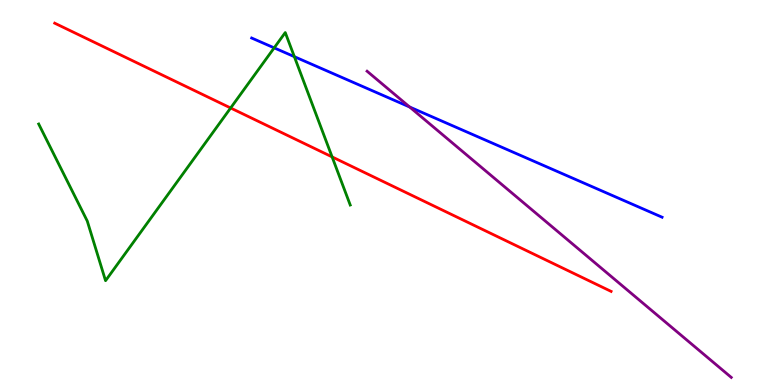[{'lines': ['blue', 'red'], 'intersections': []}, {'lines': ['green', 'red'], 'intersections': [{'x': 2.98, 'y': 7.2}, {'x': 4.29, 'y': 5.92}]}, {'lines': ['purple', 'red'], 'intersections': []}, {'lines': ['blue', 'green'], 'intersections': [{'x': 3.54, 'y': 8.76}, {'x': 3.8, 'y': 8.53}]}, {'lines': ['blue', 'purple'], 'intersections': [{'x': 5.29, 'y': 7.22}]}, {'lines': ['green', 'purple'], 'intersections': []}]